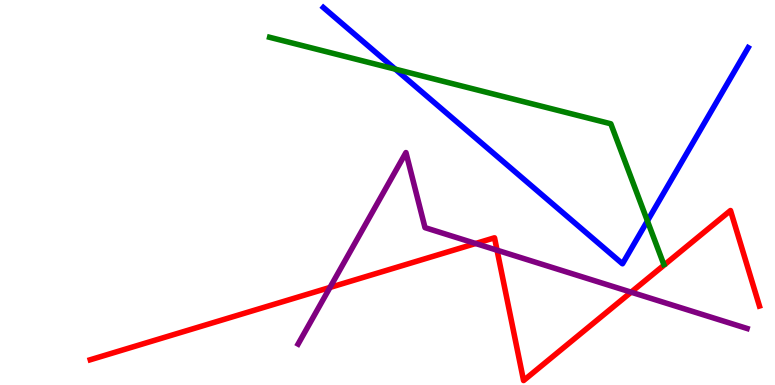[{'lines': ['blue', 'red'], 'intersections': []}, {'lines': ['green', 'red'], 'intersections': []}, {'lines': ['purple', 'red'], 'intersections': [{'x': 4.26, 'y': 2.53}, {'x': 6.14, 'y': 3.68}, {'x': 6.41, 'y': 3.5}, {'x': 8.14, 'y': 2.41}]}, {'lines': ['blue', 'green'], 'intersections': [{'x': 5.1, 'y': 8.2}, {'x': 8.35, 'y': 4.26}]}, {'lines': ['blue', 'purple'], 'intersections': []}, {'lines': ['green', 'purple'], 'intersections': []}]